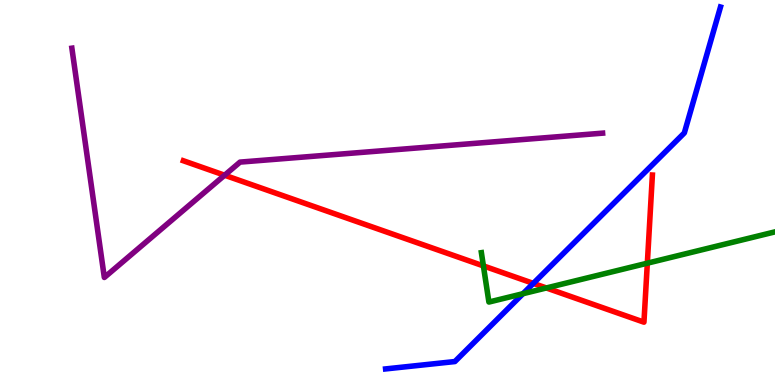[{'lines': ['blue', 'red'], 'intersections': [{'x': 6.88, 'y': 2.64}]}, {'lines': ['green', 'red'], 'intersections': [{'x': 6.24, 'y': 3.09}, {'x': 7.05, 'y': 2.52}, {'x': 8.35, 'y': 3.16}]}, {'lines': ['purple', 'red'], 'intersections': [{'x': 2.9, 'y': 5.45}]}, {'lines': ['blue', 'green'], 'intersections': [{'x': 6.75, 'y': 2.37}]}, {'lines': ['blue', 'purple'], 'intersections': []}, {'lines': ['green', 'purple'], 'intersections': []}]